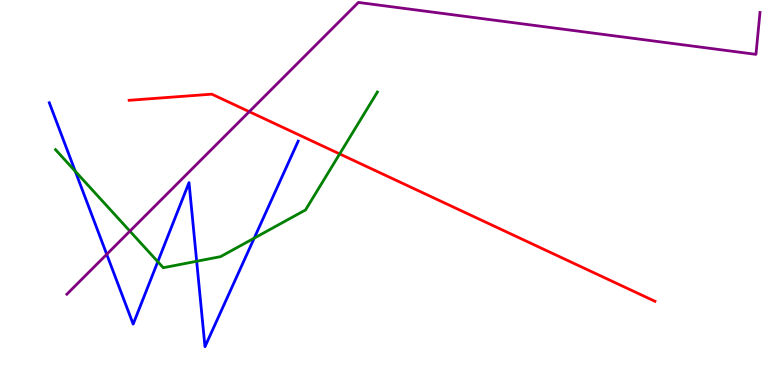[{'lines': ['blue', 'red'], 'intersections': []}, {'lines': ['green', 'red'], 'intersections': [{'x': 4.38, 'y': 6.0}]}, {'lines': ['purple', 'red'], 'intersections': [{'x': 3.22, 'y': 7.1}]}, {'lines': ['blue', 'green'], 'intersections': [{'x': 0.971, 'y': 5.55}, {'x': 2.04, 'y': 3.2}, {'x': 2.54, 'y': 3.21}, {'x': 3.28, 'y': 3.81}]}, {'lines': ['blue', 'purple'], 'intersections': [{'x': 1.38, 'y': 3.39}]}, {'lines': ['green', 'purple'], 'intersections': [{'x': 1.68, 'y': 4.0}]}]